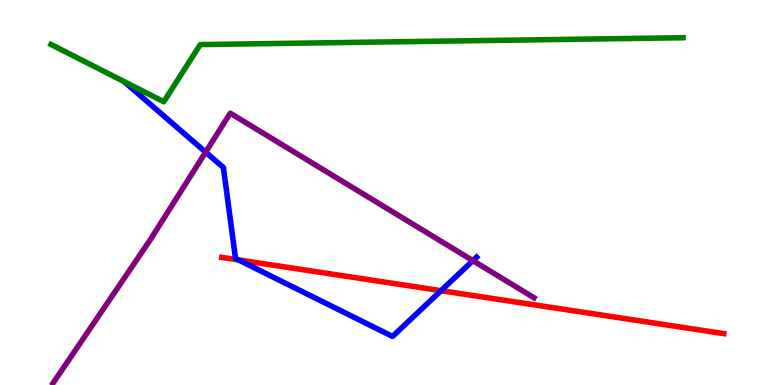[{'lines': ['blue', 'red'], 'intersections': [{'x': 3.08, 'y': 3.25}, {'x': 5.69, 'y': 2.45}]}, {'lines': ['green', 'red'], 'intersections': []}, {'lines': ['purple', 'red'], 'intersections': []}, {'lines': ['blue', 'green'], 'intersections': []}, {'lines': ['blue', 'purple'], 'intersections': [{'x': 2.65, 'y': 6.05}, {'x': 6.1, 'y': 3.23}]}, {'lines': ['green', 'purple'], 'intersections': []}]